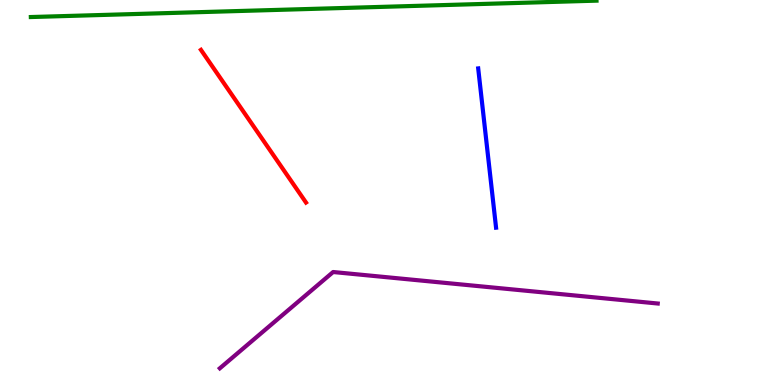[{'lines': ['blue', 'red'], 'intersections': []}, {'lines': ['green', 'red'], 'intersections': []}, {'lines': ['purple', 'red'], 'intersections': []}, {'lines': ['blue', 'green'], 'intersections': []}, {'lines': ['blue', 'purple'], 'intersections': []}, {'lines': ['green', 'purple'], 'intersections': []}]